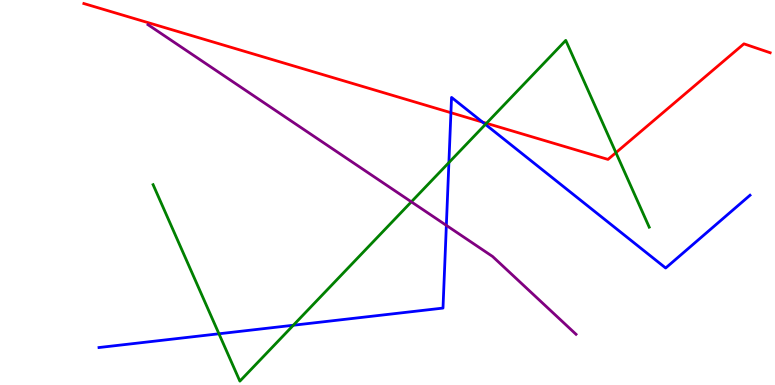[{'lines': ['blue', 'red'], 'intersections': [{'x': 5.82, 'y': 7.07}, {'x': 6.23, 'y': 6.83}]}, {'lines': ['green', 'red'], 'intersections': [{'x': 6.28, 'y': 6.8}, {'x': 7.95, 'y': 6.03}]}, {'lines': ['purple', 'red'], 'intersections': []}, {'lines': ['blue', 'green'], 'intersections': [{'x': 2.83, 'y': 1.33}, {'x': 3.78, 'y': 1.55}, {'x': 5.79, 'y': 5.78}, {'x': 6.26, 'y': 6.77}]}, {'lines': ['blue', 'purple'], 'intersections': [{'x': 5.76, 'y': 4.15}]}, {'lines': ['green', 'purple'], 'intersections': [{'x': 5.31, 'y': 4.76}]}]